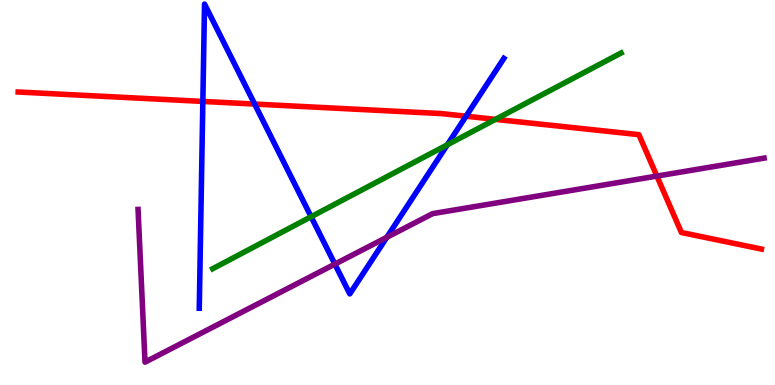[{'lines': ['blue', 'red'], 'intersections': [{'x': 2.62, 'y': 7.37}, {'x': 3.29, 'y': 7.3}, {'x': 6.01, 'y': 6.98}]}, {'lines': ['green', 'red'], 'intersections': [{'x': 6.39, 'y': 6.9}]}, {'lines': ['purple', 'red'], 'intersections': [{'x': 8.48, 'y': 5.43}]}, {'lines': ['blue', 'green'], 'intersections': [{'x': 4.01, 'y': 4.37}, {'x': 5.77, 'y': 6.24}]}, {'lines': ['blue', 'purple'], 'intersections': [{'x': 4.32, 'y': 3.14}, {'x': 4.99, 'y': 3.84}]}, {'lines': ['green', 'purple'], 'intersections': []}]